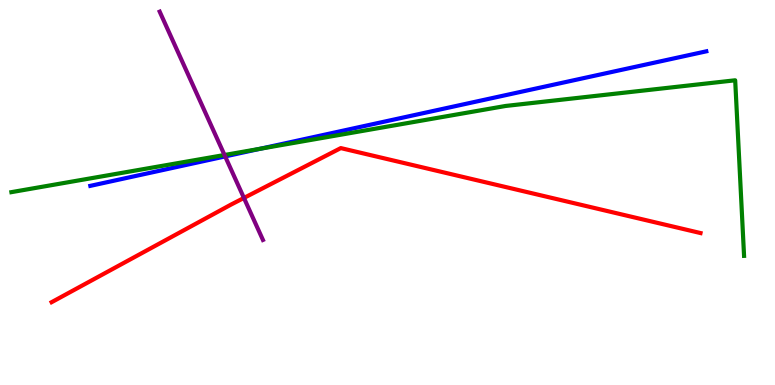[{'lines': ['blue', 'red'], 'intersections': []}, {'lines': ['green', 'red'], 'intersections': []}, {'lines': ['purple', 'red'], 'intersections': [{'x': 3.15, 'y': 4.86}]}, {'lines': ['blue', 'green'], 'intersections': [{'x': 3.36, 'y': 6.14}]}, {'lines': ['blue', 'purple'], 'intersections': [{'x': 2.91, 'y': 5.94}]}, {'lines': ['green', 'purple'], 'intersections': [{'x': 2.9, 'y': 5.97}]}]